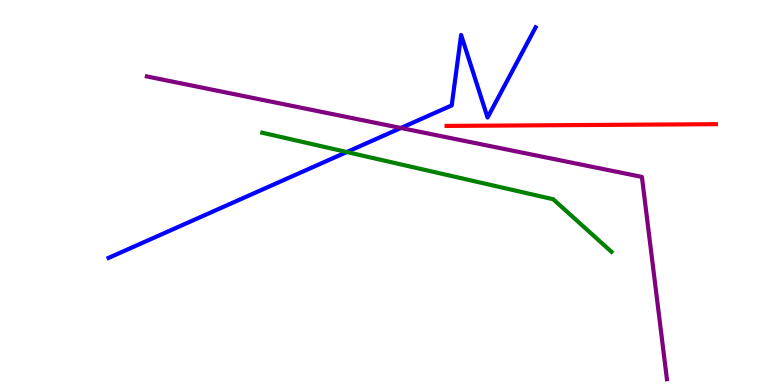[{'lines': ['blue', 'red'], 'intersections': []}, {'lines': ['green', 'red'], 'intersections': []}, {'lines': ['purple', 'red'], 'intersections': []}, {'lines': ['blue', 'green'], 'intersections': [{'x': 4.47, 'y': 6.05}]}, {'lines': ['blue', 'purple'], 'intersections': [{'x': 5.17, 'y': 6.68}]}, {'lines': ['green', 'purple'], 'intersections': []}]